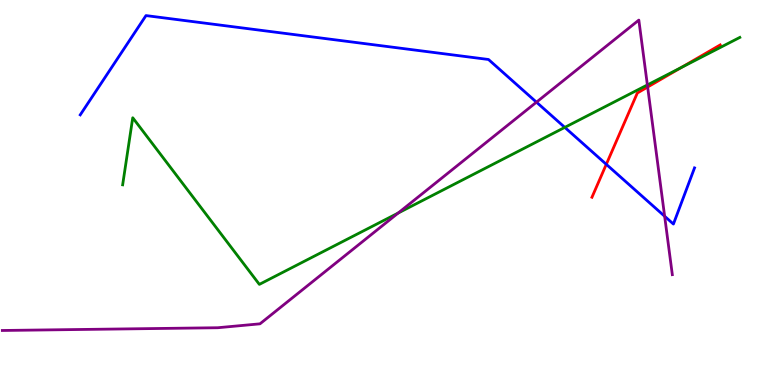[{'lines': ['blue', 'red'], 'intersections': [{'x': 7.82, 'y': 5.73}]}, {'lines': ['green', 'red'], 'intersections': [{'x': 8.79, 'y': 8.25}]}, {'lines': ['purple', 'red'], 'intersections': [{'x': 8.36, 'y': 7.74}]}, {'lines': ['blue', 'green'], 'intersections': [{'x': 7.29, 'y': 6.69}]}, {'lines': ['blue', 'purple'], 'intersections': [{'x': 6.92, 'y': 7.35}, {'x': 8.58, 'y': 4.38}]}, {'lines': ['green', 'purple'], 'intersections': [{'x': 5.14, 'y': 4.47}, {'x': 8.35, 'y': 7.79}]}]